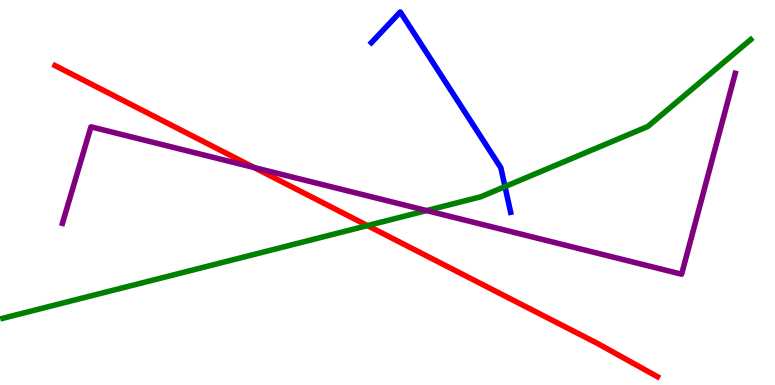[{'lines': ['blue', 'red'], 'intersections': []}, {'lines': ['green', 'red'], 'intersections': [{'x': 4.74, 'y': 4.14}]}, {'lines': ['purple', 'red'], 'intersections': [{'x': 3.28, 'y': 5.65}]}, {'lines': ['blue', 'green'], 'intersections': [{'x': 6.52, 'y': 5.15}]}, {'lines': ['blue', 'purple'], 'intersections': []}, {'lines': ['green', 'purple'], 'intersections': [{'x': 5.5, 'y': 4.53}]}]